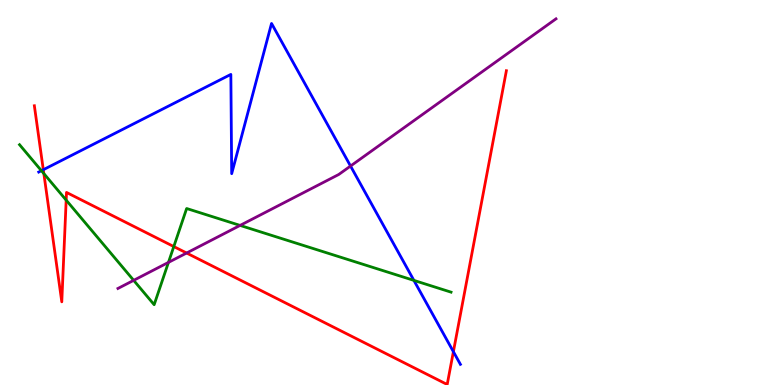[{'lines': ['blue', 'red'], 'intersections': [{'x': 0.559, 'y': 5.59}, {'x': 5.85, 'y': 0.865}]}, {'lines': ['green', 'red'], 'intersections': [{'x': 0.566, 'y': 5.49}, {'x': 0.854, 'y': 4.8}, {'x': 2.24, 'y': 3.6}]}, {'lines': ['purple', 'red'], 'intersections': [{'x': 2.41, 'y': 3.43}]}, {'lines': ['blue', 'green'], 'intersections': [{'x': 0.534, 'y': 5.57}, {'x': 5.34, 'y': 2.72}]}, {'lines': ['blue', 'purple'], 'intersections': [{'x': 4.52, 'y': 5.69}]}, {'lines': ['green', 'purple'], 'intersections': [{'x': 1.72, 'y': 2.72}, {'x': 2.17, 'y': 3.18}, {'x': 3.1, 'y': 4.15}]}]